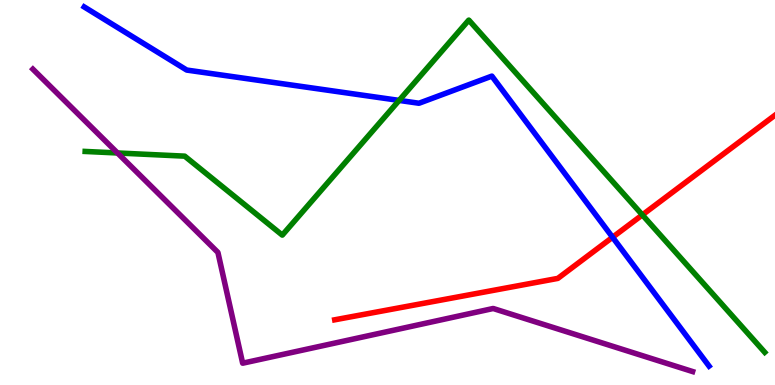[{'lines': ['blue', 'red'], 'intersections': [{'x': 7.9, 'y': 3.84}]}, {'lines': ['green', 'red'], 'intersections': [{'x': 8.29, 'y': 4.42}]}, {'lines': ['purple', 'red'], 'intersections': []}, {'lines': ['blue', 'green'], 'intersections': [{'x': 5.15, 'y': 7.39}]}, {'lines': ['blue', 'purple'], 'intersections': []}, {'lines': ['green', 'purple'], 'intersections': [{'x': 1.52, 'y': 6.03}]}]